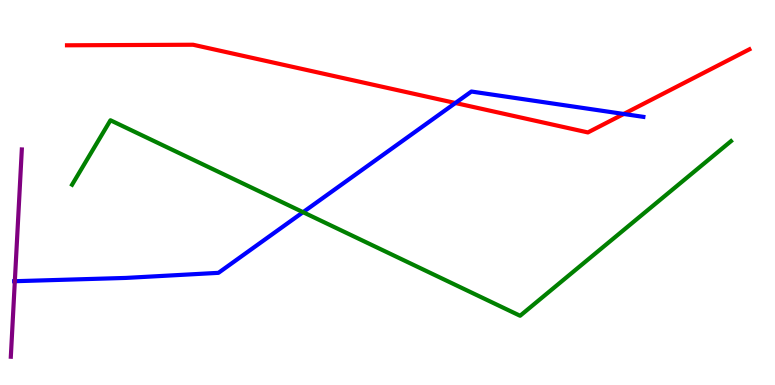[{'lines': ['blue', 'red'], 'intersections': [{'x': 5.88, 'y': 7.32}, {'x': 8.05, 'y': 7.04}]}, {'lines': ['green', 'red'], 'intersections': []}, {'lines': ['purple', 'red'], 'intersections': []}, {'lines': ['blue', 'green'], 'intersections': [{'x': 3.91, 'y': 4.49}]}, {'lines': ['blue', 'purple'], 'intersections': [{'x': 0.191, 'y': 2.7}]}, {'lines': ['green', 'purple'], 'intersections': []}]